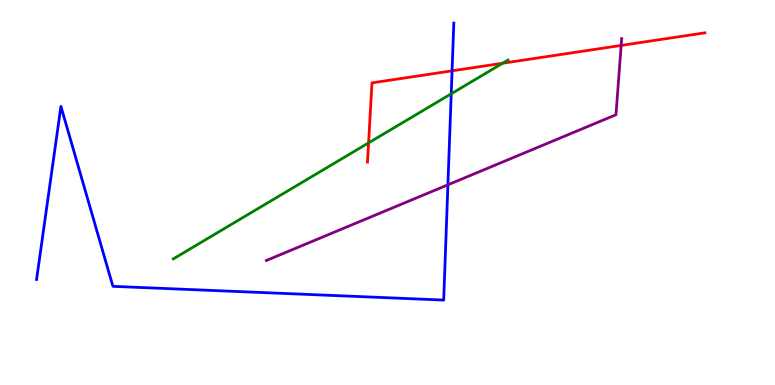[{'lines': ['blue', 'red'], 'intersections': [{'x': 5.83, 'y': 8.16}]}, {'lines': ['green', 'red'], 'intersections': [{'x': 4.76, 'y': 6.29}, {'x': 6.49, 'y': 8.36}]}, {'lines': ['purple', 'red'], 'intersections': [{'x': 8.01, 'y': 8.82}]}, {'lines': ['blue', 'green'], 'intersections': [{'x': 5.82, 'y': 7.56}]}, {'lines': ['blue', 'purple'], 'intersections': [{'x': 5.78, 'y': 5.2}]}, {'lines': ['green', 'purple'], 'intersections': []}]